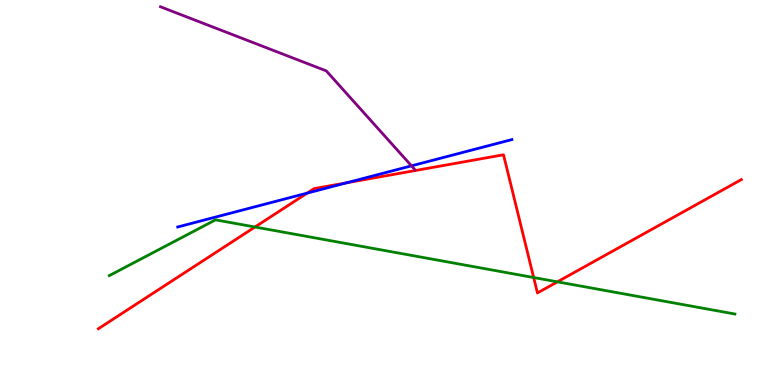[{'lines': ['blue', 'red'], 'intersections': [{'x': 3.96, 'y': 4.98}, {'x': 4.47, 'y': 5.25}]}, {'lines': ['green', 'red'], 'intersections': [{'x': 3.29, 'y': 4.1}, {'x': 6.89, 'y': 2.79}, {'x': 7.19, 'y': 2.68}]}, {'lines': ['purple', 'red'], 'intersections': []}, {'lines': ['blue', 'green'], 'intersections': []}, {'lines': ['blue', 'purple'], 'intersections': [{'x': 5.31, 'y': 5.69}]}, {'lines': ['green', 'purple'], 'intersections': []}]